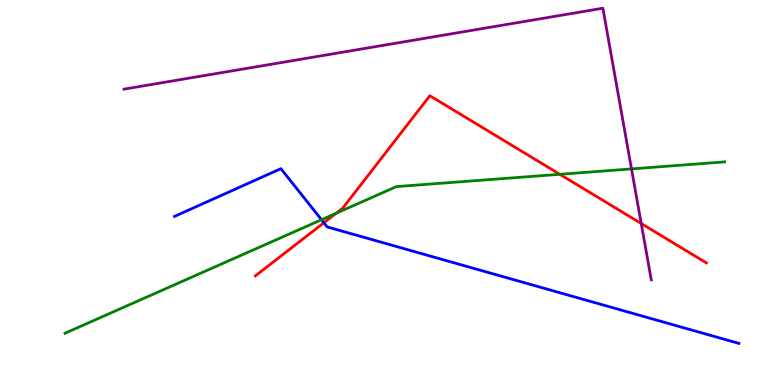[{'lines': ['blue', 'red'], 'intersections': [{'x': 4.18, 'y': 4.21}]}, {'lines': ['green', 'red'], 'intersections': [{'x': 4.34, 'y': 4.46}, {'x': 7.22, 'y': 5.47}]}, {'lines': ['purple', 'red'], 'intersections': [{'x': 8.27, 'y': 4.19}]}, {'lines': ['blue', 'green'], 'intersections': [{'x': 4.15, 'y': 4.29}]}, {'lines': ['blue', 'purple'], 'intersections': []}, {'lines': ['green', 'purple'], 'intersections': [{'x': 8.15, 'y': 5.61}]}]